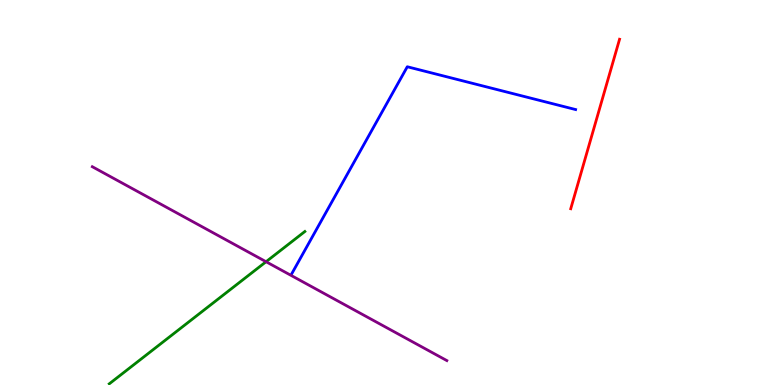[{'lines': ['blue', 'red'], 'intersections': []}, {'lines': ['green', 'red'], 'intersections': []}, {'lines': ['purple', 'red'], 'intersections': []}, {'lines': ['blue', 'green'], 'intersections': []}, {'lines': ['blue', 'purple'], 'intersections': []}, {'lines': ['green', 'purple'], 'intersections': [{'x': 3.43, 'y': 3.2}]}]